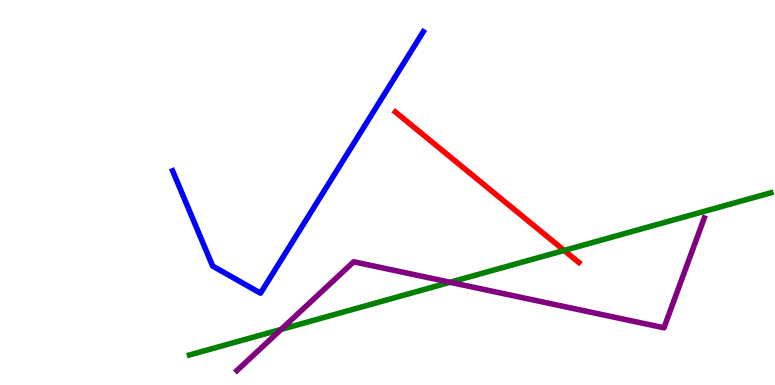[{'lines': ['blue', 'red'], 'intersections': []}, {'lines': ['green', 'red'], 'intersections': [{'x': 7.28, 'y': 3.5}]}, {'lines': ['purple', 'red'], 'intersections': []}, {'lines': ['blue', 'green'], 'intersections': []}, {'lines': ['blue', 'purple'], 'intersections': []}, {'lines': ['green', 'purple'], 'intersections': [{'x': 3.63, 'y': 1.44}, {'x': 5.81, 'y': 2.67}]}]